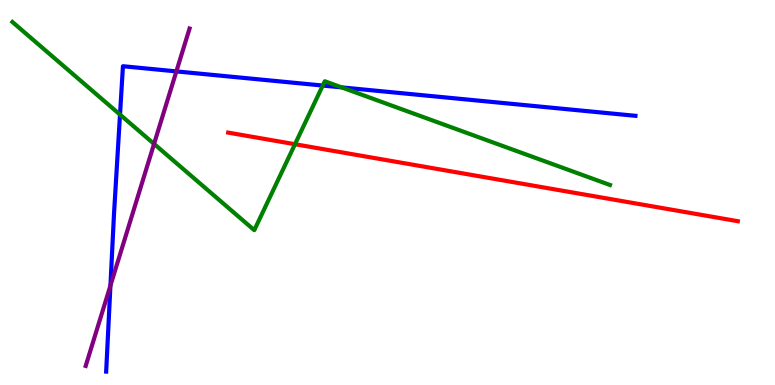[{'lines': ['blue', 'red'], 'intersections': []}, {'lines': ['green', 'red'], 'intersections': [{'x': 3.81, 'y': 6.25}]}, {'lines': ['purple', 'red'], 'intersections': []}, {'lines': ['blue', 'green'], 'intersections': [{'x': 1.55, 'y': 7.02}, {'x': 4.16, 'y': 7.78}, {'x': 4.41, 'y': 7.73}]}, {'lines': ['blue', 'purple'], 'intersections': [{'x': 1.43, 'y': 2.58}, {'x': 2.28, 'y': 8.15}]}, {'lines': ['green', 'purple'], 'intersections': [{'x': 1.99, 'y': 6.26}]}]